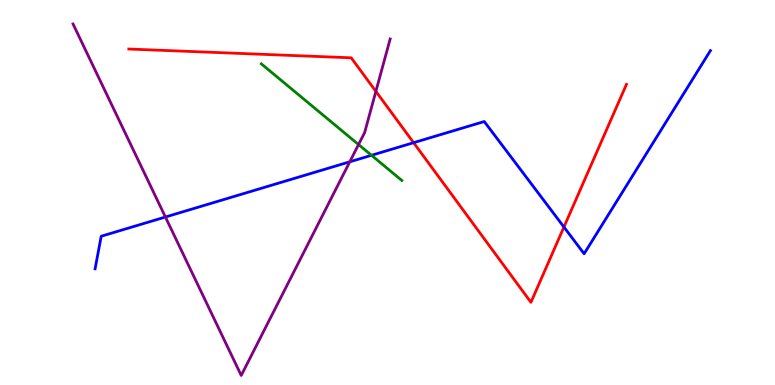[{'lines': ['blue', 'red'], 'intersections': [{'x': 5.34, 'y': 6.29}, {'x': 7.28, 'y': 4.1}]}, {'lines': ['green', 'red'], 'intersections': []}, {'lines': ['purple', 'red'], 'intersections': [{'x': 4.85, 'y': 7.63}]}, {'lines': ['blue', 'green'], 'intersections': [{'x': 4.79, 'y': 5.97}]}, {'lines': ['blue', 'purple'], 'intersections': [{'x': 2.13, 'y': 4.36}, {'x': 4.51, 'y': 5.8}]}, {'lines': ['green', 'purple'], 'intersections': [{'x': 4.63, 'y': 6.25}]}]